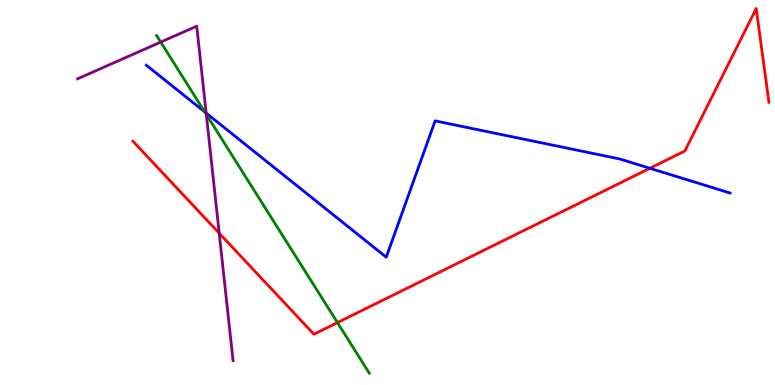[{'lines': ['blue', 'red'], 'intersections': [{'x': 8.39, 'y': 5.63}]}, {'lines': ['green', 'red'], 'intersections': [{'x': 4.35, 'y': 1.62}]}, {'lines': ['purple', 'red'], 'intersections': [{'x': 2.83, 'y': 3.94}]}, {'lines': ['blue', 'green'], 'intersections': [{'x': 2.64, 'y': 7.09}]}, {'lines': ['blue', 'purple'], 'intersections': [{'x': 2.66, 'y': 7.06}]}, {'lines': ['green', 'purple'], 'intersections': [{'x': 2.07, 'y': 8.91}, {'x': 2.66, 'y': 7.03}]}]